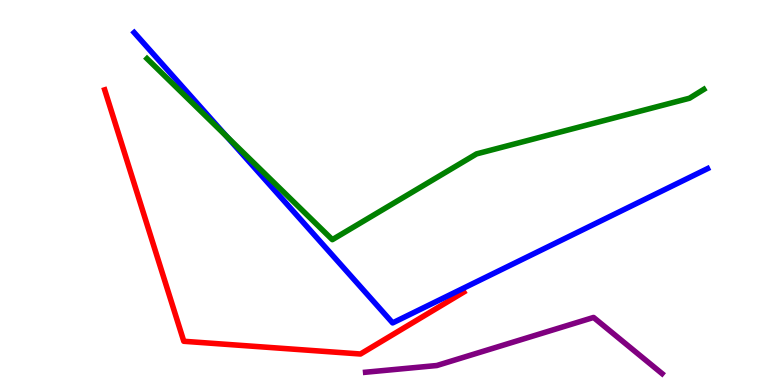[{'lines': ['blue', 'red'], 'intersections': []}, {'lines': ['green', 'red'], 'intersections': []}, {'lines': ['purple', 'red'], 'intersections': []}, {'lines': ['blue', 'green'], 'intersections': [{'x': 2.92, 'y': 6.46}]}, {'lines': ['blue', 'purple'], 'intersections': []}, {'lines': ['green', 'purple'], 'intersections': []}]